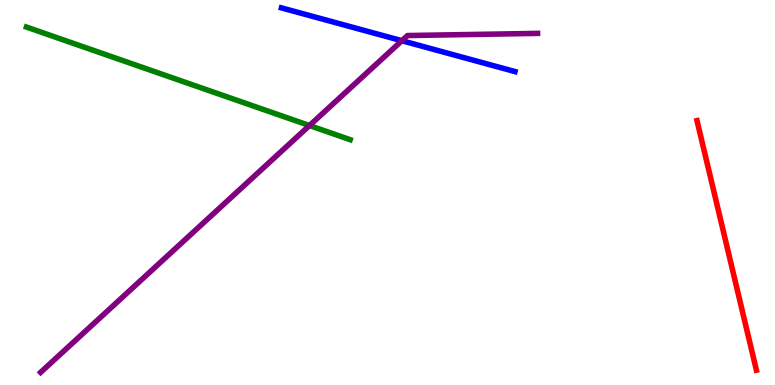[{'lines': ['blue', 'red'], 'intersections': []}, {'lines': ['green', 'red'], 'intersections': []}, {'lines': ['purple', 'red'], 'intersections': []}, {'lines': ['blue', 'green'], 'intersections': []}, {'lines': ['blue', 'purple'], 'intersections': [{'x': 5.19, 'y': 8.94}]}, {'lines': ['green', 'purple'], 'intersections': [{'x': 3.99, 'y': 6.74}]}]